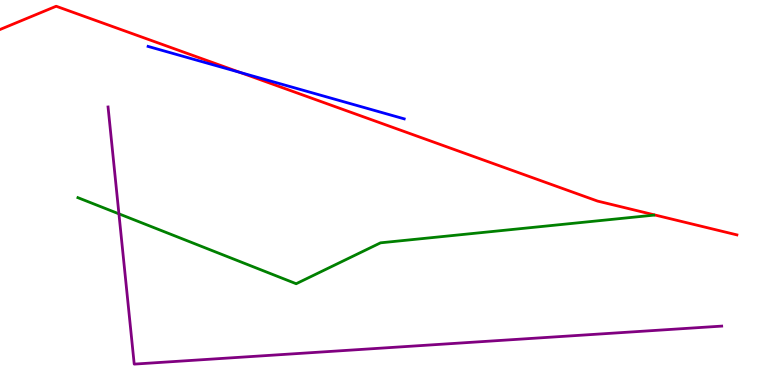[{'lines': ['blue', 'red'], 'intersections': [{'x': 3.1, 'y': 8.12}]}, {'lines': ['green', 'red'], 'intersections': []}, {'lines': ['purple', 'red'], 'intersections': []}, {'lines': ['blue', 'green'], 'intersections': []}, {'lines': ['blue', 'purple'], 'intersections': []}, {'lines': ['green', 'purple'], 'intersections': [{'x': 1.53, 'y': 4.45}]}]